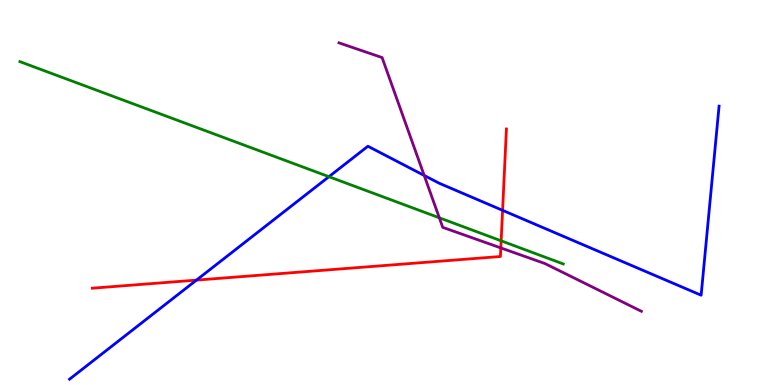[{'lines': ['blue', 'red'], 'intersections': [{'x': 2.54, 'y': 2.72}, {'x': 6.49, 'y': 4.54}]}, {'lines': ['green', 'red'], 'intersections': [{'x': 6.47, 'y': 3.74}]}, {'lines': ['purple', 'red'], 'intersections': [{'x': 6.46, 'y': 3.56}]}, {'lines': ['blue', 'green'], 'intersections': [{'x': 4.24, 'y': 5.41}]}, {'lines': ['blue', 'purple'], 'intersections': [{'x': 5.47, 'y': 5.44}]}, {'lines': ['green', 'purple'], 'intersections': [{'x': 5.67, 'y': 4.34}]}]